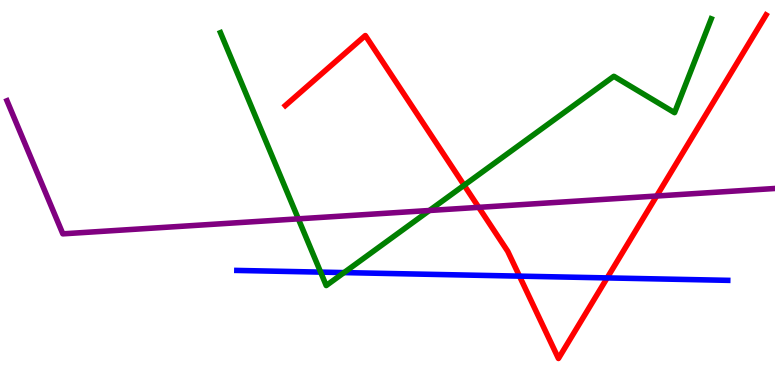[{'lines': ['blue', 'red'], 'intersections': [{'x': 6.7, 'y': 2.83}, {'x': 7.83, 'y': 2.78}]}, {'lines': ['green', 'red'], 'intersections': [{'x': 5.99, 'y': 5.19}]}, {'lines': ['purple', 'red'], 'intersections': [{'x': 6.18, 'y': 4.61}, {'x': 8.47, 'y': 4.91}]}, {'lines': ['blue', 'green'], 'intersections': [{'x': 4.14, 'y': 2.93}, {'x': 4.44, 'y': 2.92}]}, {'lines': ['blue', 'purple'], 'intersections': []}, {'lines': ['green', 'purple'], 'intersections': [{'x': 3.85, 'y': 4.32}, {'x': 5.54, 'y': 4.53}]}]